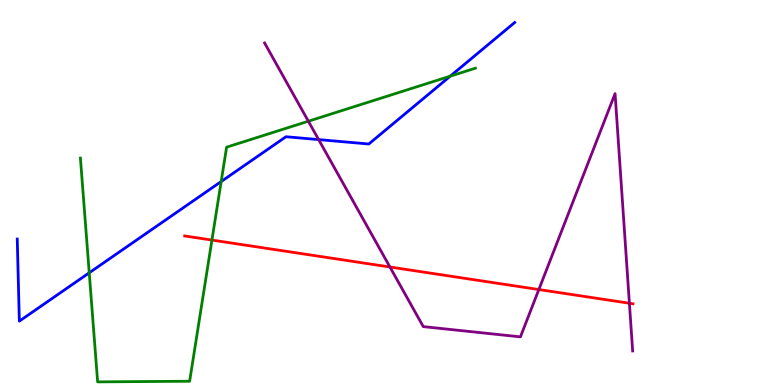[{'lines': ['blue', 'red'], 'intersections': []}, {'lines': ['green', 'red'], 'intersections': [{'x': 2.73, 'y': 3.76}]}, {'lines': ['purple', 'red'], 'intersections': [{'x': 5.03, 'y': 3.06}, {'x': 6.95, 'y': 2.48}, {'x': 8.12, 'y': 2.12}]}, {'lines': ['blue', 'green'], 'intersections': [{'x': 1.15, 'y': 2.91}, {'x': 2.85, 'y': 5.28}, {'x': 5.81, 'y': 8.02}]}, {'lines': ['blue', 'purple'], 'intersections': [{'x': 4.11, 'y': 6.37}]}, {'lines': ['green', 'purple'], 'intersections': [{'x': 3.98, 'y': 6.85}]}]